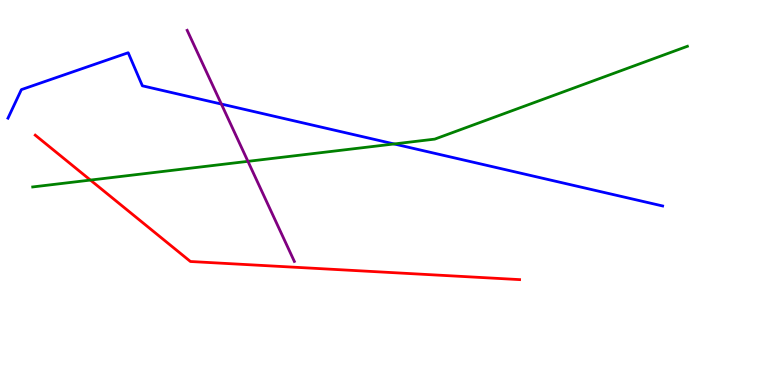[{'lines': ['blue', 'red'], 'intersections': []}, {'lines': ['green', 'red'], 'intersections': [{'x': 1.17, 'y': 5.32}]}, {'lines': ['purple', 'red'], 'intersections': []}, {'lines': ['blue', 'green'], 'intersections': [{'x': 5.09, 'y': 6.26}]}, {'lines': ['blue', 'purple'], 'intersections': [{'x': 2.86, 'y': 7.3}]}, {'lines': ['green', 'purple'], 'intersections': [{'x': 3.2, 'y': 5.81}]}]